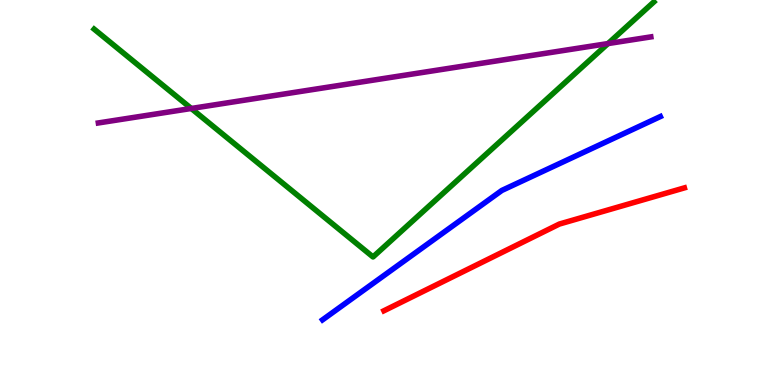[{'lines': ['blue', 'red'], 'intersections': []}, {'lines': ['green', 'red'], 'intersections': []}, {'lines': ['purple', 'red'], 'intersections': []}, {'lines': ['blue', 'green'], 'intersections': []}, {'lines': ['blue', 'purple'], 'intersections': []}, {'lines': ['green', 'purple'], 'intersections': [{'x': 2.47, 'y': 7.18}, {'x': 7.85, 'y': 8.87}]}]